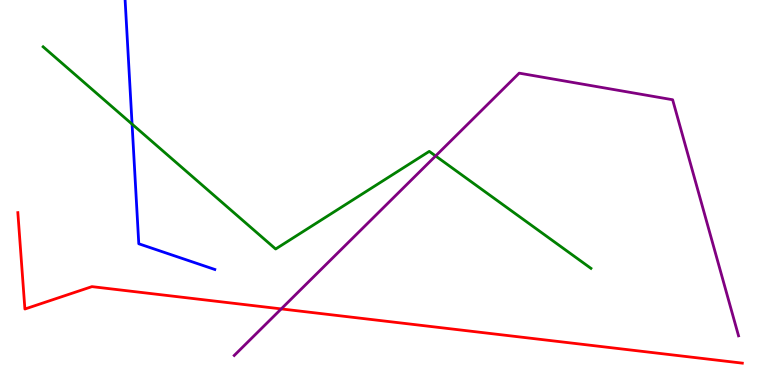[{'lines': ['blue', 'red'], 'intersections': []}, {'lines': ['green', 'red'], 'intersections': []}, {'lines': ['purple', 'red'], 'intersections': [{'x': 3.63, 'y': 1.98}]}, {'lines': ['blue', 'green'], 'intersections': [{'x': 1.7, 'y': 6.78}]}, {'lines': ['blue', 'purple'], 'intersections': []}, {'lines': ['green', 'purple'], 'intersections': [{'x': 5.62, 'y': 5.95}]}]